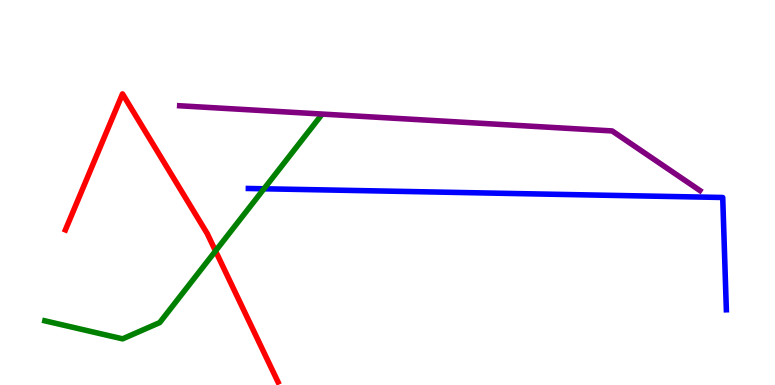[{'lines': ['blue', 'red'], 'intersections': []}, {'lines': ['green', 'red'], 'intersections': [{'x': 2.78, 'y': 3.48}]}, {'lines': ['purple', 'red'], 'intersections': []}, {'lines': ['blue', 'green'], 'intersections': [{'x': 3.41, 'y': 5.1}]}, {'lines': ['blue', 'purple'], 'intersections': []}, {'lines': ['green', 'purple'], 'intersections': []}]